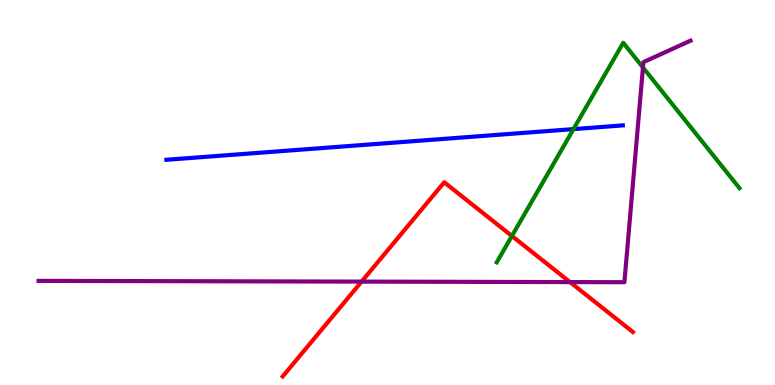[{'lines': ['blue', 'red'], 'intersections': []}, {'lines': ['green', 'red'], 'intersections': [{'x': 6.61, 'y': 3.87}]}, {'lines': ['purple', 'red'], 'intersections': [{'x': 4.67, 'y': 2.69}, {'x': 7.35, 'y': 2.67}]}, {'lines': ['blue', 'green'], 'intersections': [{'x': 7.4, 'y': 6.65}]}, {'lines': ['blue', 'purple'], 'intersections': []}, {'lines': ['green', 'purple'], 'intersections': [{'x': 8.3, 'y': 8.25}]}]